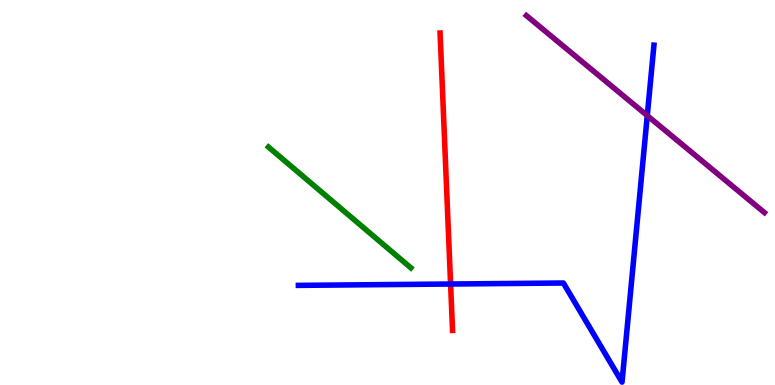[{'lines': ['blue', 'red'], 'intersections': [{'x': 5.81, 'y': 2.62}]}, {'lines': ['green', 'red'], 'intersections': []}, {'lines': ['purple', 'red'], 'intersections': []}, {'lines': ['blue', 'green'], 'intersections': []}, {'lines': ['blue', 'purple'], 'intersections': [{'x': 8.35, 'y': 7.0}]}, {'lines': ['green', 'purple'], 'intersections': []}]